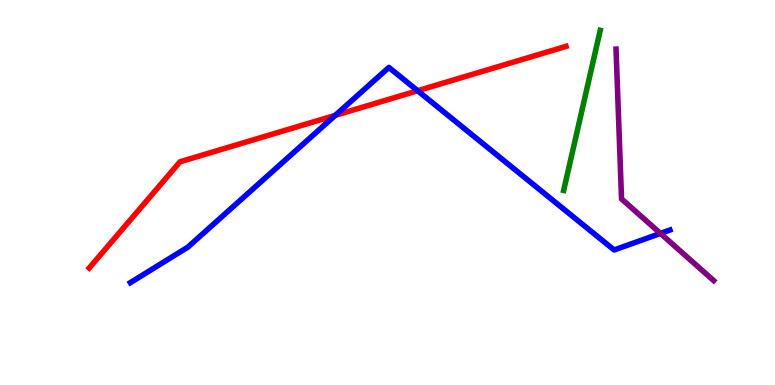[{'lines': ['blue', 'red'], 'intersections': [{'x': 4.33, 'y': 7.0}, {'x': 5.39, 'y': 7.64}]}, {'lines': ['green', 'red'], 'intersections': []}, {'lines': ['purple', 'red'], 'intersections': []}, {'lines': ['blue', 'green'], 'intersections': []}, {'lines': ['blue', 'purple'], 'intersections': [{'x': 8.52, 'y': 3.94}]}, {'lines': ['green', 'purple'], 'intersections': []}]